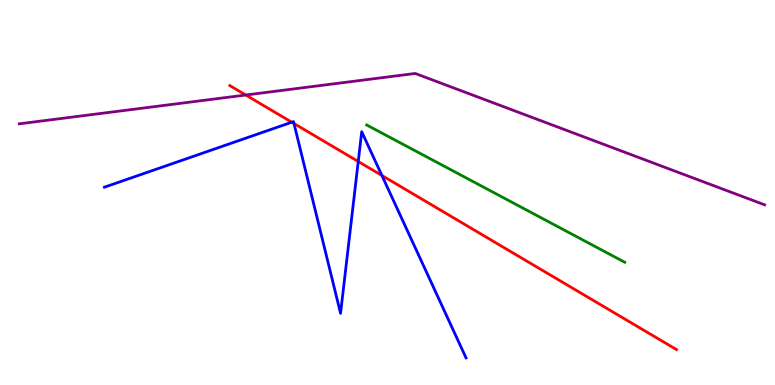[{'lines': ['blue', 'red'], 'intersections': [{'x': 3.76, 'y': 6.83}, {'x': 3.79, 'y': 6.79}, {'x': 4.62, 'y': 5.81}, {'x': 4.93, 'y': 5.44}]}, {'lines': ['green', 'red'], 'intersections': []}, {'lines': ['purple', 'red'], 'intersections': [{'x': 3.17, 'y': 7.53}]}, {'lines': ['blue', 'green'], 'intersections': []}, {'lines': ['blue', 'purple'], 'intersections': []}, {'lines': ['green', 'purple'], 'intersections': []}]